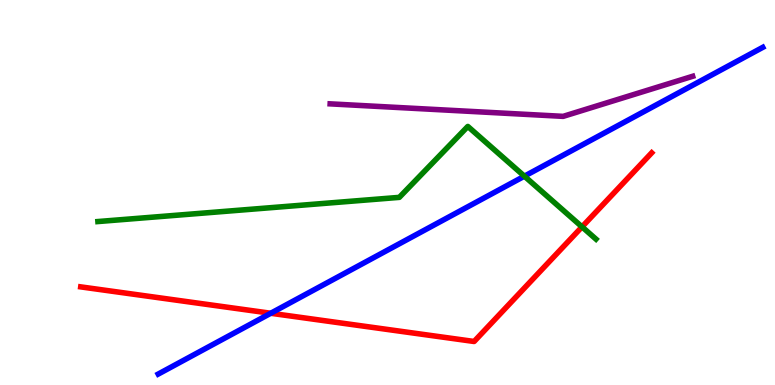[{'lines': ['blue', 'red'], 'intersections': [{'x': 3.49, 'y': 1.86}]}, {'lines': ['green', 'red'], 'intersections': [{'x': 7.51, 'y': 4.11}]}, {'lines': ['purple', 'red'], 'intersections': []}, {'lines': ['blue', 'green'], 'intersections': [{'x': 6.77, 'y': 5.42}]}, {'lines': ['blue', 'purple'], 'intersections': []}, {'lines': ['green', 'purple'], 'intersections': []}]